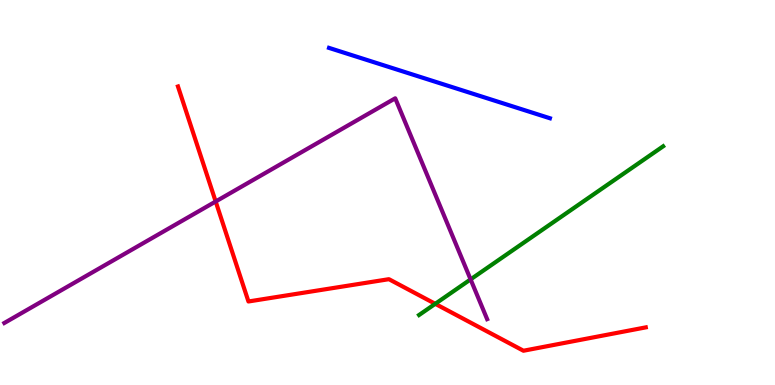[{'lines': ['blue', 'red'], 'intersections': []}, {'lines': ['green', 'red'], 'intersections': [{'x': 5.62, 'y': 2.11}]}, {'lines': ['purple', 'red'], 'intersections': [{'x': 2.78, 'y': 4.77}]}, {'lines': ['blue', 'green'], 'intersections': []}, {'lines': ['blue', 'purple'], 'intersections': []}, {'lines': ['green', 'purple'], 'intersections': [{'x': 6.07, 'y': 2.74}]}]